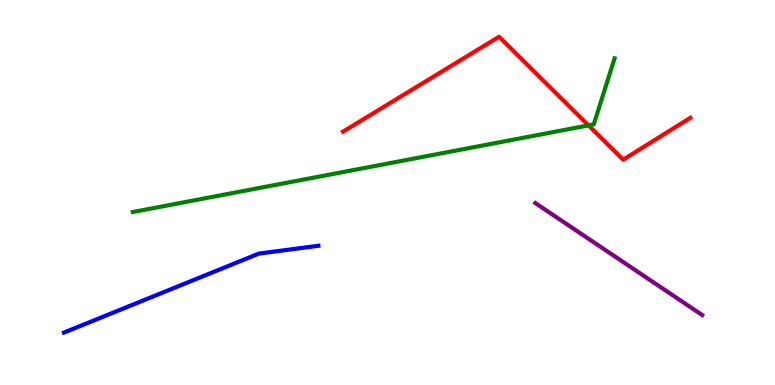[{'lines': ['blue', 'red'], 'intersections': []}, {'lines': ['green', 'red'], 'intersections': [{'x': 7.59, 'y': 6.74}]}, {'lines': ['purple', 'red'], 'intersections': []}, {'lines': ['blue', 'green'], 'intersections': []}, {'lines': ['blue', 'purple'], 'intersections': []}, {'lines': ['green', 'purple'], 'intersections': []}]